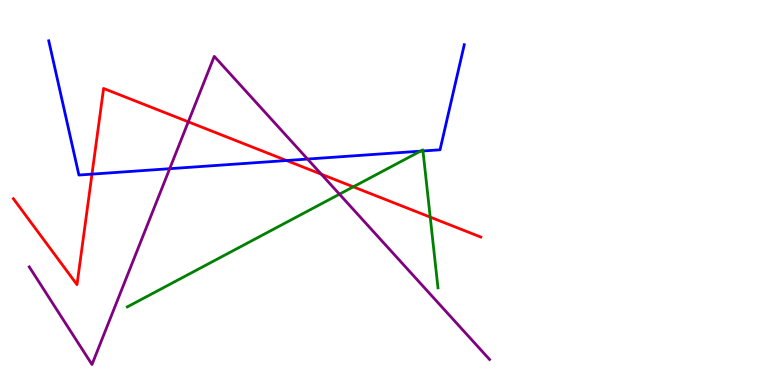[{'lines': ['blue', 'red'], 'intersections': [{'x': 1.19, 'y': 5.48}, {'x': 3.7, 'y': 5.83}]}, {'lines': ['green', 'red'], 'intersections': [{'x': 4.56, 'y': 5.15}, {'x': 5.55, 'y': 4.36}]}, {'lines': ['purple', 'red'], 'intersections': [{'x': 2.43, 'y': 6.84}, {'x': 4.15, 'y': 5.47}]}, {'lines': ['blue', 'green'], 'intersections': [{'x': 5.42, 'y': 6.07}, {'x': 5.46, 'y': 6.08}]}, {'lines': ['blue', 'purple'], 'intersections': [{'x': 2.19, 'y': 5.62}, {'x': 3.97, 'y': 5.87}]}, {'lines': ['green', 'purple'], 'intersections': [{'x': 4.38, 'y': 4.96}]}]